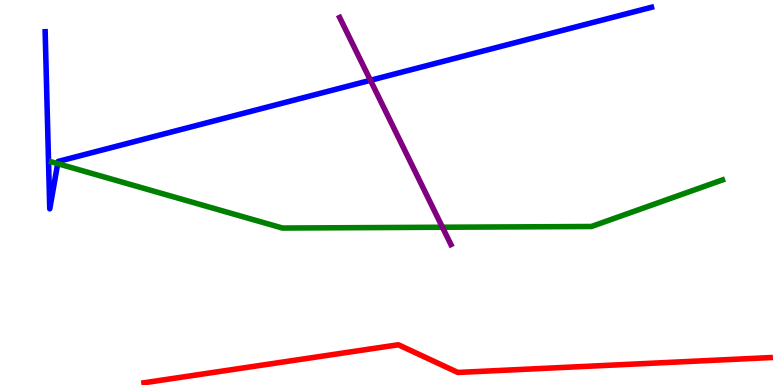[{'lines': ['blue', 'red'], 'intersections': []}, {'lines': ['green', 'red'], 'intersections': []}, {'lines': ['purple', 'red'], 'intersections': []}, {'lines': ['blue', 'green'], 'intersections': [{'x': 0.745, 'y': 5.75}]}, {'lines': ['blue', 'purple'], 'intersections': [{'x': 4.78, 'y': 7.91}]}, {'lines': ['green', 'purple'], 'intersections': [{'x': 5.71, 'y': 4.1}]}]